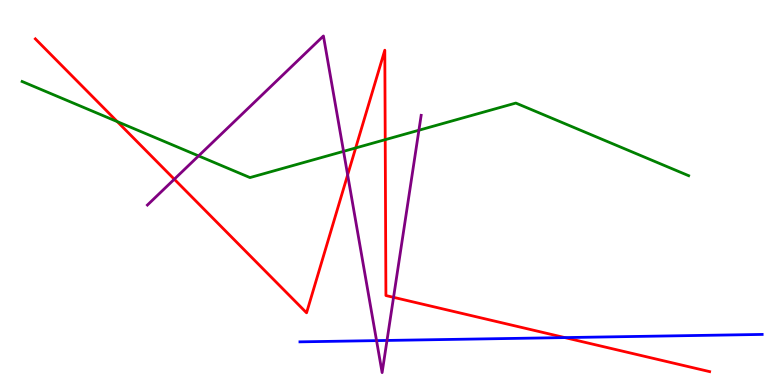[{'lines': ['blue', 'red'], 'intersections': [{'x': 7.29, 'y': 1.23}]}, {'lines': ['green', 'red'], 'intersections': [{'x': 1.51, 'y': 6.84}, {'x': 4.59, 'y': 6.16}, {'x': 4.97, 'y': 6.37}]}, {'lines': ['purple', 'red'], 'intersections': [{'x': 2.25, 'y': 5.34}, {'x': 4.49, 'y': 5.46}, {'x': 5.08, 'y': 2.28}]}, {'lines': ['blue', 'green'], 'intersections': []}, {'lines': ['blue', 'purple'], 'intersections': [{'x': 4.86, 'y': 1.15}, {'x': 4.99, 'y': 1.16}]}, {'lines': ['green', 'purple'], 'intersections': [{'x': 2.56, 'y': 5.95}, {'x': 4.43, 'y': 6.07}, {'x': 5.41, 'y': 6.62}]}]